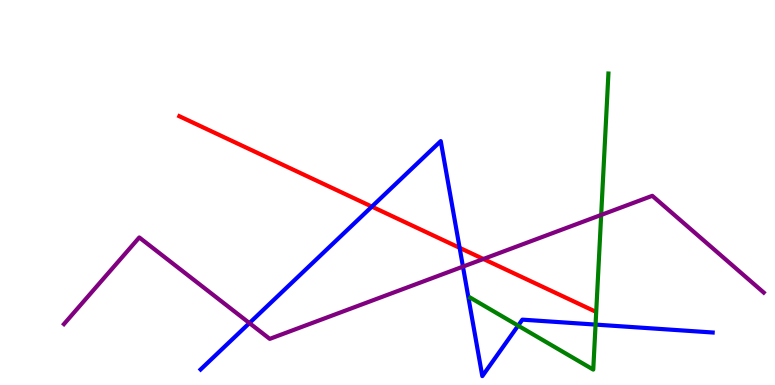[{'lines': ['blue', 'red'], 'intersections': [{'x': 4.8, 'y': 4.63}, {'x': 5.93, 'y': 3.56}]}, {'lines': ['green', 'red'], 'intersections': []}, {'lines': ['purple', 'red'], 'intersections': [{'x': 6.24, 'y': 3.27}]}, {'lines': ['blue', 'green'], 'intersections': [{'x': 6.69, 'y': 1.54}, {'x': 7.68, 'y': 1.57}]}, {'lines': ['blue', 'purple'], 'intersections': [{'x': 3.22, 'y': 1.61}, {'x': 5.97, 'y': 3.07}]}, {'lines': ['green', 'purple'], 'intersections': [{'x': 7.76, 'y': 4.42}]}]